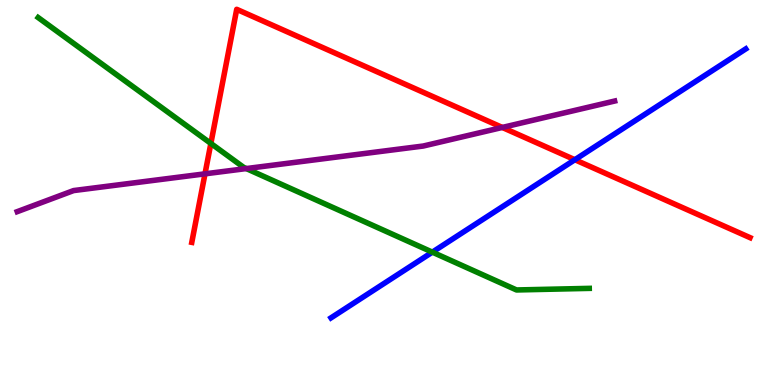[{'lines': ['blue', 'red'], 'intersections': [{'x': 7.42, 'y': 5.85}]}, {'lines': ['green', 'red'], 'intersections': [{'x': 2.72, 'y': 6.27}]}, {'lines': ['purple', 'red'], 'intersections': [{'x': 2.65, 'y': 5.48}, {'x': 6.48, 'y': 6.69}]}, {'lines': ['blue', 'green'], 'intersections': [{'x': 5.58, 'y': 3.45}]}, {'lines': ['blue', 'purple'], 'intersections': []}, {'lines': ['green', 'purple'], 'intersections': [{'x': 3.18, 'y': 5.62}]}]